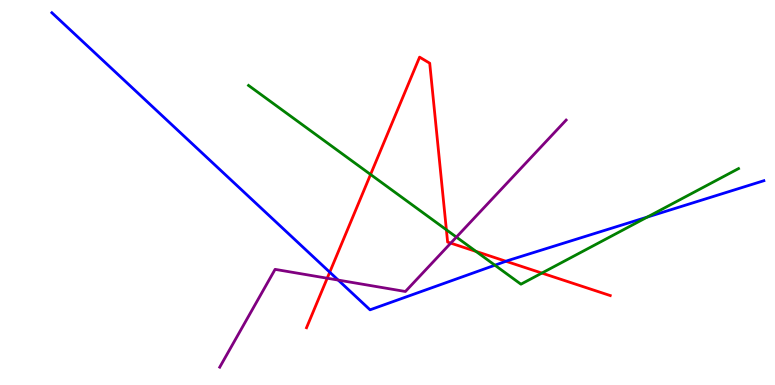[{'lines': ['blue', 'red'], 'intersections': [{'x': 4.25, 'y': 2.93}, {'x': 6.53, 'y': 3.21}]}, {'lines': ['green', 'red'], 'intersections': [{'x': 4.78, 'y': 5.47}, {'x': 5.76, 'y': 4.03}, {'x': 6.14, 'y': 3.47}, {'x': 6.99, 'y': 2.91}]}, {'lines': ['purple', 'red'], 'intersections': [{'x': 4.22, 'y': 2.77}, {'x': 5.82, 'y': 3.69}]}, {'lines': ['blue', 'green'], 'intersections': [{'x': 6.39, 'y': 3.11}, {'x': 8.35, 'y': 4.36}]}, {'lines': ['blue', 'purple'], 'intersections': [{'x': 4.36, 'y': 2.73}]}, {'lines': ['green', 'purple'], 'intersections': [{'x': 5.89, 'y': 3.84}]}]